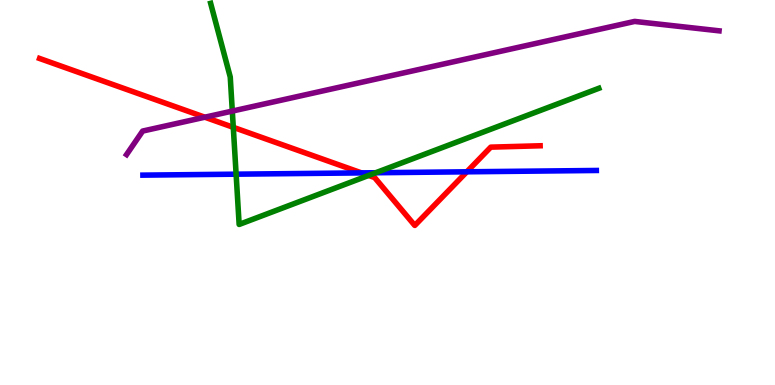[{'lines': ['blue', 'red'], 'intersections': [{'x': 4.66, 'y': 5.51}, {'x': 6.02, 'y': 5.54}]}, {'lines': ['green', 'red'], 'intersections': [{'x': 3.01, 'y': 6.69}, {'x': 4.76, 'y': 5.44}]}, {'lines': ['purple', 'red'], 'intersections': [{'x': 2.64, 'y': 6.96}]}, {'lines': ['blue', 'green'], 'intersections': [{'x': 3.05, 'y': 5.48}, {'x': 4.85, 'y': 5.51}]}, {'lines': ['blue', 'purple'], 'intersections': []}, {'lines': ['green', 'purple'], 'intersections': [{'x': 3.0, 'y': 7.11}]}]